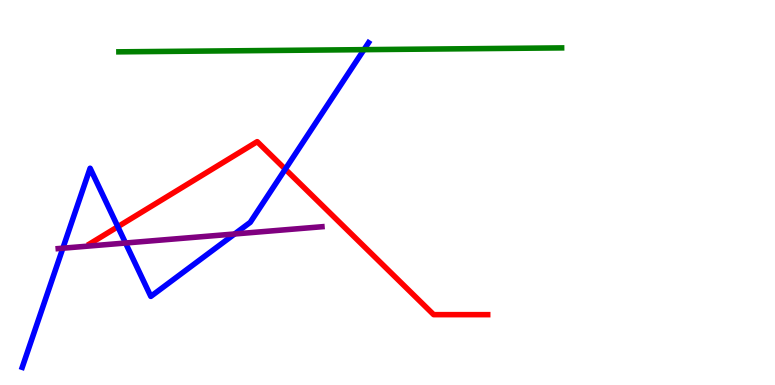[{'lines': ['blue', 'red'], 'intersections': [{'x': 1.52, 'y': 4.11}, {'x': 3.68, 'y': 5.61}]}, {'lines': ['green', 'red'], 'intersections': []}, {'lines': ['purple', 'red'], 'intersections': []}, {'lines': ['blue', 'green'], 'intersections': [{'x': 4.7, 'y': 8.71}]}, {'lines': ['blue', 'purple'], 'intersections': [{'x': 0.811, 'y': 3.55}, {'x': 1.62, 'y': 3.69}, {'x': 3.03, 'y': 3.92}]}, {'lines': ['green', 'purple'], 'intersections': []}]